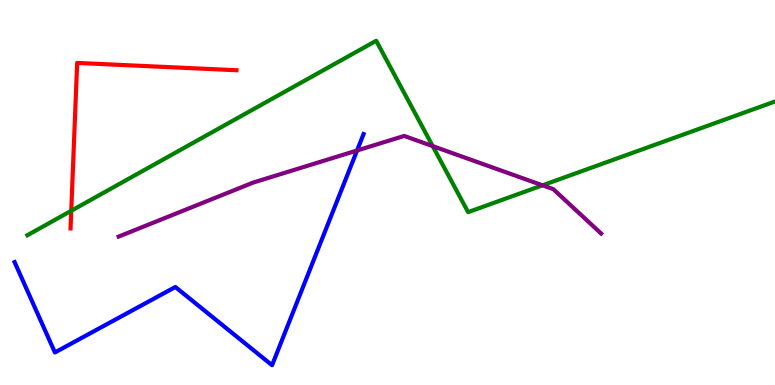[{'lines': ['blue', 'red'], 'intersections': []}, {'lines': ['green', 'red'], 'intersections': [{'x': 0.919, 'y': 4.53}]}, {'lines': ['purple', 'red'], 'intersections': []}, {'lines': ['blue', 'green'], 'intersections': []}, {'lines': ['blue', 'purple'], 'intersections': [{'x': 4.61, 'y': 6.09}]}, {'lines': ['green', 'purple'], 'intersections': [{'x': 5.58, 'y': 6.2}, {'x': 7.0, 'y': 5.19}]}]